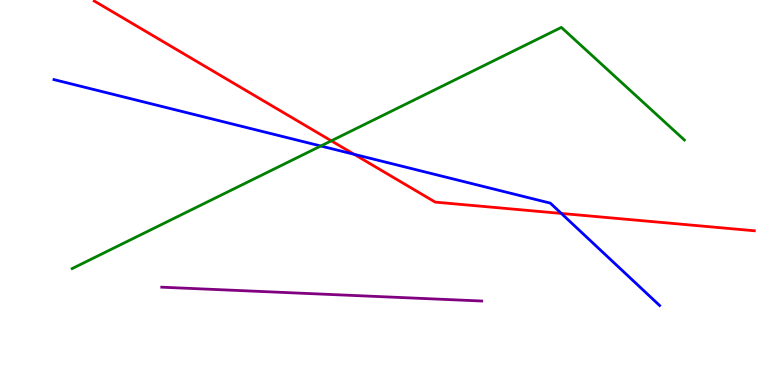[{'lines': ['blue', 'red'], 'intersections': [{'x': 4.57, 'y': 5.99}, {'x': 7.24, 'y': 4.46}]}, {'lines': ['green', 'red'], 'intersections': [{'x': 4.27, 'y': 6.34}]}, {'lines': ['purple', 'red'], 'intersections': []}, {'lines': ['blue', 'green'], 'intersections': [{'x': 4.14, 'y': 6.21}]}, {'lines': ['blue', 'purple'], 'intersections': []}, {'lines': ['green', 'purple'], 'intersections': []}]